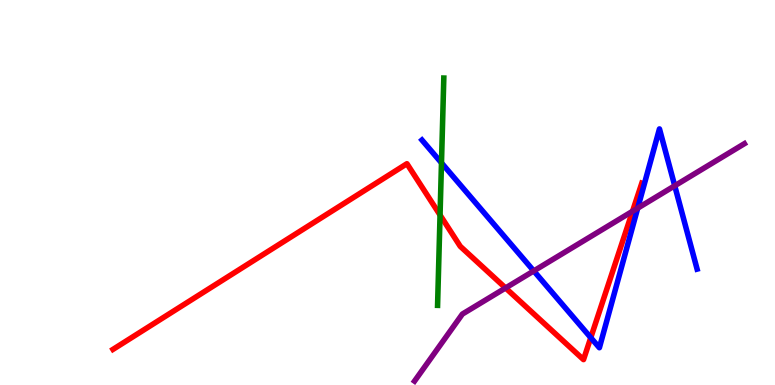[{'lines': ['blue', 'red'], 'intersections': [{'x': 7.62, 'y': 1.23}]}, {'lines': ['green', 'red'], 'intersections': [{'x': 5.68, 'y': 4.41}]}, {'lines': ['purple', 'red'], 'intersections': [{'x': 6.52, 'y': 2.52}, {'x': 8.16, 'y': 4.51}]}, {'lines': ['blue', 'green'], 'intersections': [{'x': 5.7, 'y': 5.77}]}, {'lines': ['blue', 'purple'], 'intersections': [{'x': 6.89, 'y': 2.96}, {'x': 8.23, 'y': 4.59}, {'x': 8.71, 'y': 5.17}]}, {'lines': ['green', 'purple'], 'intersections': []}]